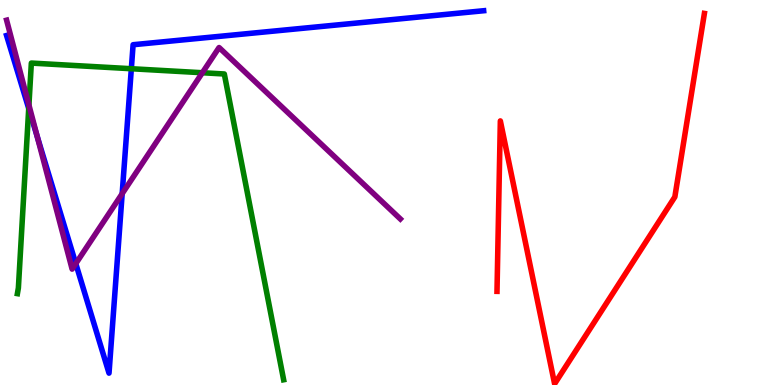[{'lines': ['blue', 'red'], 'intersections': []}, {'lines': ['green', 'red'], 'intersections': []}, {'lines': ['purple', 'red'], 'intersections': []}, {'lines': ['blue', 'green'], 'intersections': [{'x': 0.371, 'y': 7.18}, {'x': 1.69, 'y': 8.21}]}, {'lines': ['blue', 'purple'], 'intersections': [{'x': 0.48, 'y': 6.46}, {'x': 0.978, 'y': 3.15}, {'x': 1.58, 'y': 4.97}]}, {'lines': ['green', 'purple'], 'intersections': [{'x': 0.373, 'y': 7.27}, {'x': 2.61, 'y': 8.11}]}]